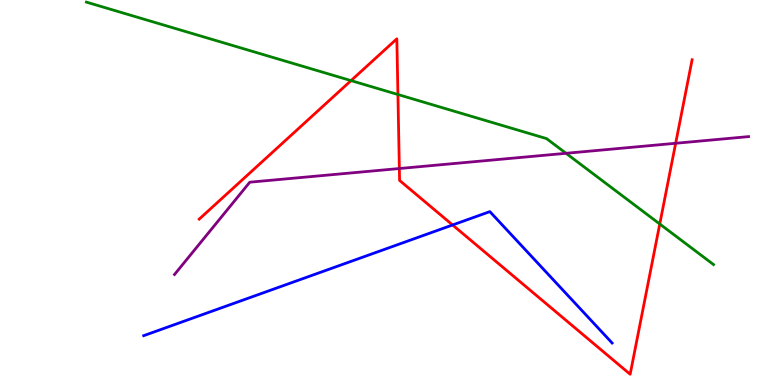[{'lines': ['blue', 'red'], 'intersections': [{'x': 5.84, 'y': 4.16}]}, {'lines': ['green', 'red'], 'intersections': [{'x': 4.53, 'y': 7.91}, {'x': 5.13, 'y': 7.55}, {'x': 8.51, 'y': 4.18}]}, {'lines': ['purple', 'red'], 'intersections': [{'x': 5.15, 'y': 5.62}, {'x': 8.72, 'y': 6.28}]}, {'lines': ['blue', 'green'], 'intersections': []}, {'lines': ['blue', 'purple'], 'intersections': []}, {'lines': ['green', 'purple'], 'intersections': [{'x': 7.3, 'y': 6.02}]}]